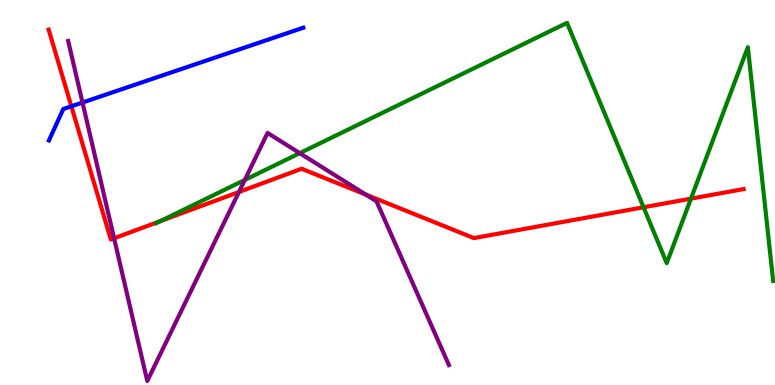[{'lines': ['blue', 'red'], 'intersections': [{'x': 0.921, 'y': 7.24}]}, {'lines': ['green', 'red'], 'intersections': [{'x': 2.07, 'y': 4.25}, {'x': 8.3, 'y': 4.62}, {'x': 8.92, 'y': 4.84}]}, {'lines': ['purple', 'red'], 'intersections': [{'x': 1.47, 'y': 3.81}, {'x': 3.08, 'y': 5.01}, {'x': 4.72, 'y': 4.95}]}, {'lines': ['blue', 'green'], 'intersections': []}, {'lines': ['blue', 'purple'], 'intersections': [{'x': 1.06, 'y': 7.34}]}, {'lines': ['green', 'purple'], 'intersections': [{'x': 3.16, 'y': 5.33}, {'x': 3.87, 'y': 6.02}]}]